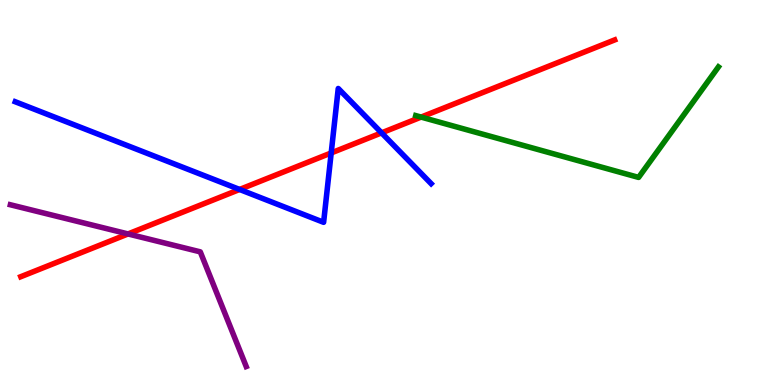[{'lines': ['blue', 'red'], 'intersections': [{'x': 3.09, 'y': 5.08}, {'x': 4.27, 'y': 6.03}, {'x': 4.92, 'y': 6.55}]}, {'lines': ['green', 'red'], 'intersections': [{'x': 5.43, 'y': 6.96}]}, {'lines': ['purple', 'red'], 'intersections': [{'x': 1.65, 'y': 3.92}]}, {'lines': ['blue', 'green'], 'intersections': []}, {'lines': ['blue', 'purple'], 'intersections': []}, {'lines': ['green', 'purple'], 'intersections': []}]